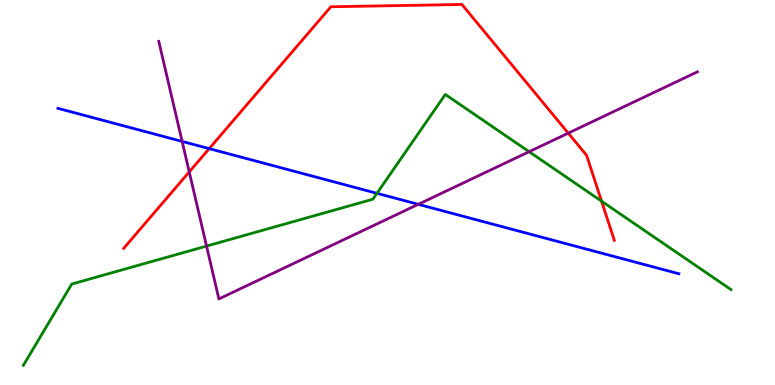[{'lines': ['blue', 'red'], 'intersections': [{'x': 2.7, 'y': 6.14}]}, {'lines': ['green', 'red'], 'intersections': [{'x': 7.76, 'y': 4.77}]}, {'lines': ['purple', 'red'], 'intersections': [{'x': 2.44, 'y': 5.53}, {'x': 7.33, 'y': 6.54}]}, {'lines': ['blue', 'green'], 'intersections': [{'x': 4.86, 'y': 4.98}]}, {'lines': ['blue', 'purple'], 'intersections': [{'x': 2.35, 'y': 6.33}, {'x': 5.4, 'y': 4.69}]}, {'lines': ['green', 'purple'], 'intersections': [{'x': 2.67, 'y': 3.61}, {'x': 6.83, 'y': 6.06}]}]